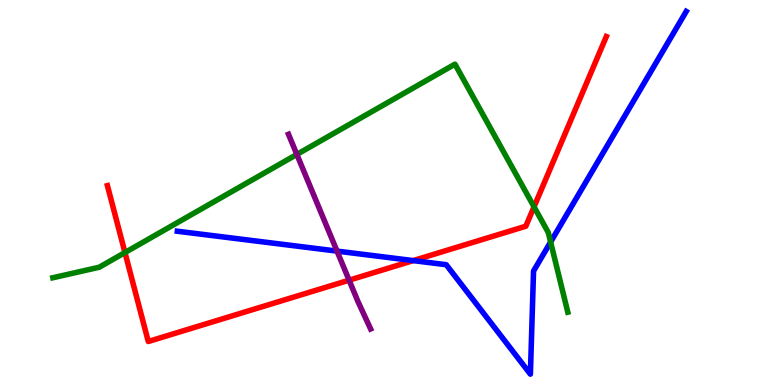[{'lines': ['blue', 'red'], 'intersections': [{'x': 5.33, 'y': 3.23}]}, {'lines': ['green', 'red'], 'intersections': [{'x': 1.61, 'y': 3.44}, {'x': 6.89, 'y': 4.63}]}, {'lines': ['purple', 'red'], 'intersections': [{'x': 4.5, 'y': 2.72}]}, {'lines': ['blue', 'green'], 'intersections': [{'x': 7.1, 'y': 3.71}]}, {'lines': ['blue', 'purple'], 'intersections': [{'x': 4.35, 'y': 3.48}]}, {'lines': ['green', 'purple'], 'intersections': [{'x': 3.83, 'y': 5.99}]}]